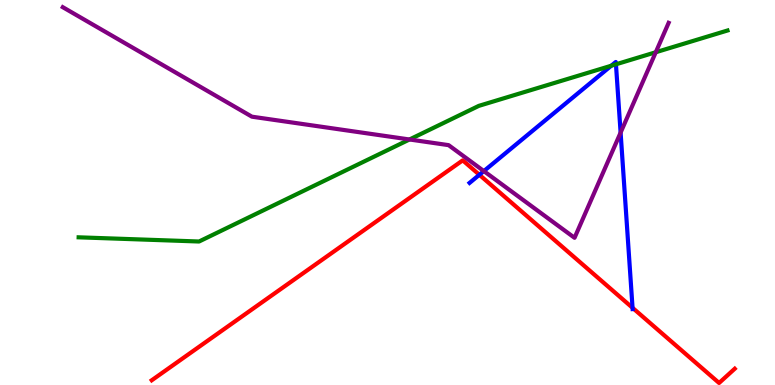[{'lines': ['blue', 'red'], 'intersections': [{'x': 6.19, 'y': 5.46}, {'x': 8.16, 'y': 2.0}]}, {'lines': ['green', 'red'], 'intersections': []}, {'lines': ['purple', 'red'], 'intersections': []}, {'lines': ['blue', 'green'], 'intersections': [{'x': 7.89, 'y': 8.29}, {'x': 7.95, 'y': 8.33}]}, {'lines': ['blue', 'purple'], 'intersections': [{'x': 6.24, 'y': 5.56}, {'x': 8.01, 'y': 6.56}]}, {'lines': ['green', 'purple'], 'intersections': [{'x': 5.28, 'y': 6.38}, {'x': 8.46, 'y': 8.64}]}]